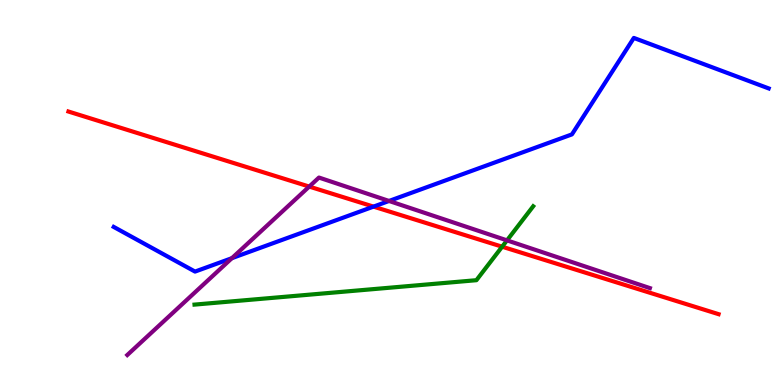[{'lines': ['blue', 'red'], 'intersections': [{'x': 4.82, 'y': 4.63}]}, {'lines': ['green', 'red'], 'intersections': [{'x': 6.48, 'y': 3.59}]}, {'lines': ['purple', 'red'], 'intersections': [{'x': 3.99, 'y': 5.15}]}, {'lines': ['blue', 'green'], 'intersections': []}, {'lines': ['blue', 'purple'], 'intersections': [{'x': 2.99, 'y': 3.29}, {'x': 5.02, 'y': 4.78}]}, {'lines': ['green', 'purple'], 'intersections': [{'x': 6.54, 'y': 3.76}]}]